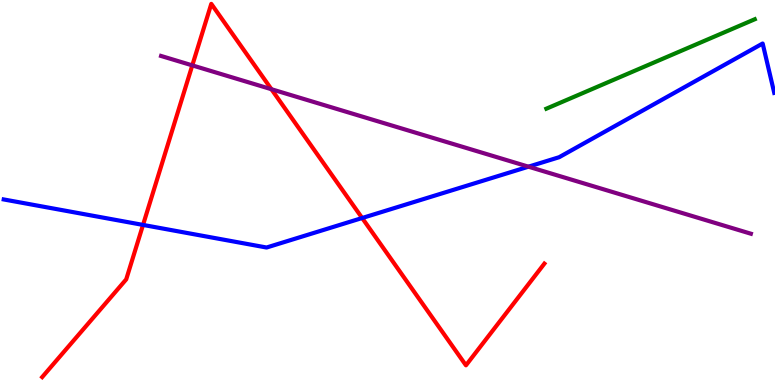[{'lines': ['blue', 'red'], 'intersections': [{'x': 1.85, 'y': 4.16}, {'x': 4.67, 'y': 4.34}]}, {'lines': ['green', 'red'], 'intersections': []}, {'lines': ['purple', 'red'], 'intersections': [{'x': 2.48, 'y': 8.3}, {'x': 3.5, 'y': 7.68}]}, {'lines': ['blue', 'green'], 'intersections': []}, {'lines': ['blue', 'purple'], 'intersections': [{'x': 6.82, 'y': 5.67}]}, {'lines': ['green', 'purple'], 'intersections': []}]